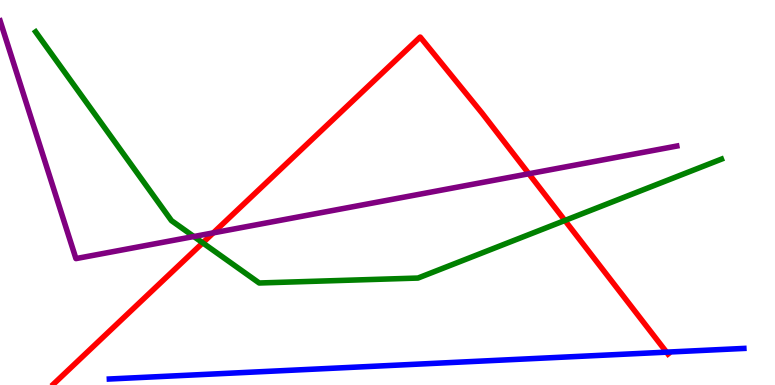[{'lines': ['blue', 'red'], 'intersections': [{'x': 8.6, 'y': 0.853}]}, {'lines': ['green', 'red'], 'intersections': [{'x': 2.62, 'y': 3.69}, {'x': 7.29, 'y': 4.27}]}, {'lines': ['purple', 'red'], 'intersections': [{'x': 2.75, 'y': 3.95}, {'x': 6.82, 'y': 5.49}]}, {'lines': ['blue', 'green'], 'intersections': []}, {'lines': ['blue', 'purple'], 'intersections': []}, {'lines': ['green', 'purple'], 'intersections': [{'x': 2.5, 'y': 3.86}]}]